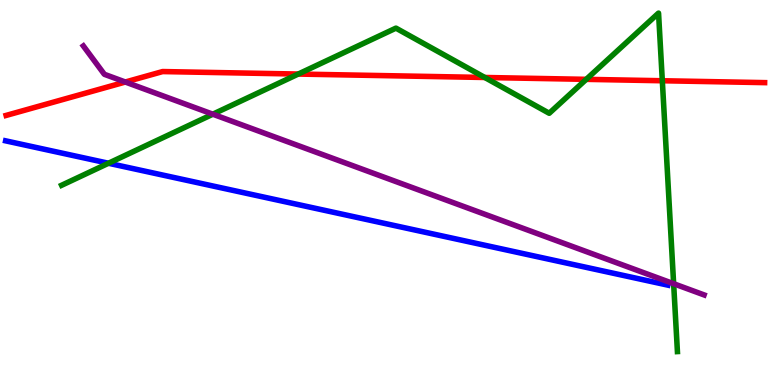[{'lines': ['blue', 'red'], 'intersections': []}, {'lines': ['green', 'red'], 'intersections': [{'x': 3.85, 'y': 8.08}, {'x': 6.26, 'y': 7.99}, {'x': 7.56, 'y': 7.94}, {'x': 8.55, 'y': 7.9}]}, {'lines': ['purple', 'red'], 'intersections': [{'x': 1.62, 'y': 7.87}]}, {'lines': ['blue', 'green'], 'intersections': [{'x': 1.4, 'y': 5.76}]}, {'lines': ['blue', 'purple'], 'intersections': []}, {'lines': ['green', 'purple'], 'intersections': [{'x': 2.75, 'y': 7.03}, {'x': 8.69, 'y': 2.63}]}]